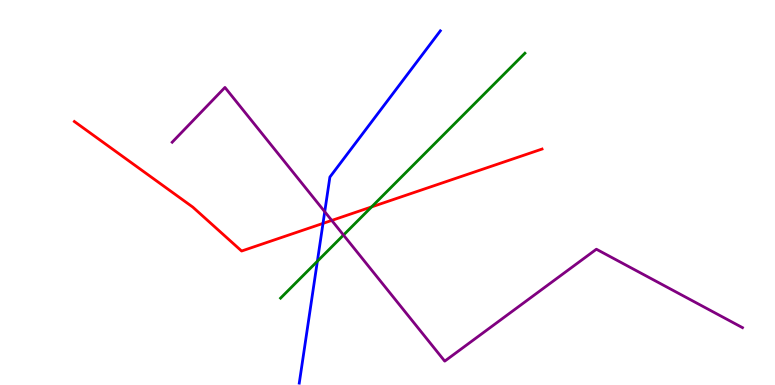[{'lines': ['blue', 'red'], 'intersections': [{'x': 4.17, 'y': 4.2}]}, {'lines': ['green', 'red'], 'intersections': [{'x': 4.79, 'y': 4.63}]}, {'lines': ['purple', 'red'], 'intersections': [{'x': 4.28, 'y': 4.27}]}, {'lines': ['blue', 'green'], 'intersections': [{'x': 4.1, 'y': 3.21}]}, {'lines': ['blue', 'purple'], 'intersections': [{'x': 4.19, 'y': 4.5}]}, {'lines': ['green', 'purple'], 'intersections': [{'x': 4.43, 'y': 3.89}]}]